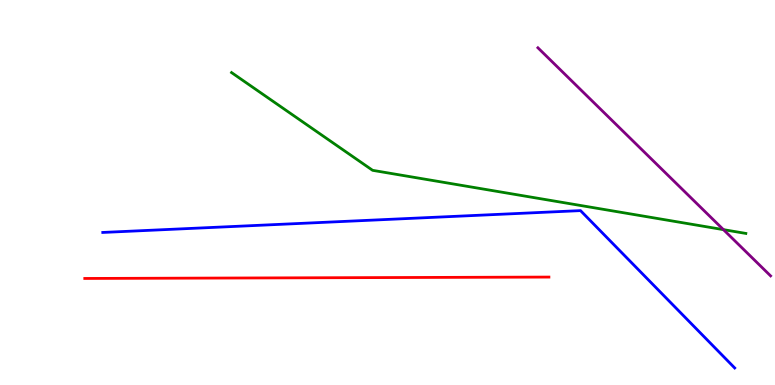[{'lines': ['blue', 'red'], 'intersections': []}, {'lines': ['green', 'red'], 'intersections': []}, {'lines': ['purple', 'red'], 'intersections': []}, {'lines': ['blue', 'green'], 'intersections': []}, {'lines': ['blue', 'purple'], 'intersections': []}, {'lines': ['green', 'purple'], 'intersections': [{'x': 9.33, 'y': 4.04}]}]